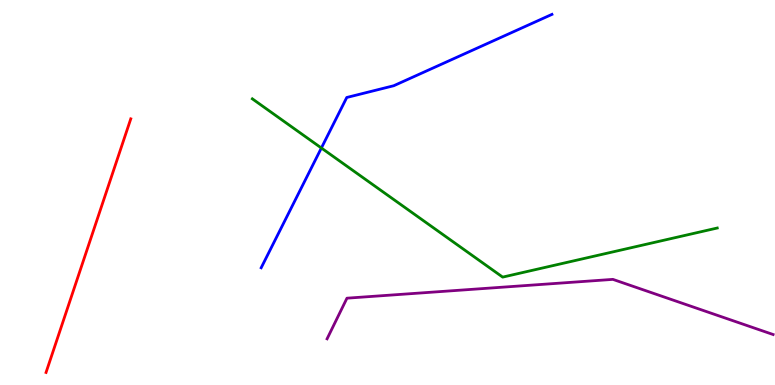[{'lines': ['blue', 'red'], 'intersections': []}, {'lines': ['green', 'red'], 'intersections': []}, {'lines': ['purple', 'red'], 'intersections': []}, {'lines': ['blue', 'green'], 'intersections': [{'x': 4.15, 'y': 6.16}]}, {'lines': ['blue', 'purple'], 'intersections': []}, {'lines': ['green', 'purple'], 'intersections': []}]